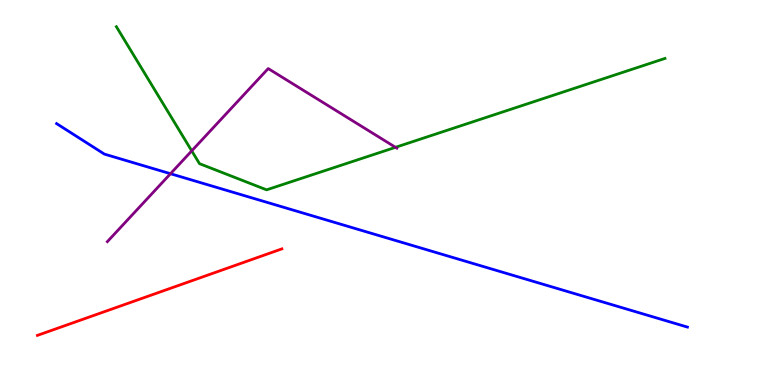[{'lines': ['blue', 'red'], 'intersections': []}, {'lines': ['green', 'red'], 'intersections': []}, {'lines': ['purple', 'red'], 'intersections': []}, {'lines': ['blue', 'green'], 'intersections': []}, {'lines': ['blue', 'purple'], 'intersections': [{'x': 2.2, 'y': 5.49}]}, {'lines': ['green', 'purple'], 'intersections': [{'x': 2.47, 'y': 6.08}, {'x': 5.1, 'y': 6.17}]}]